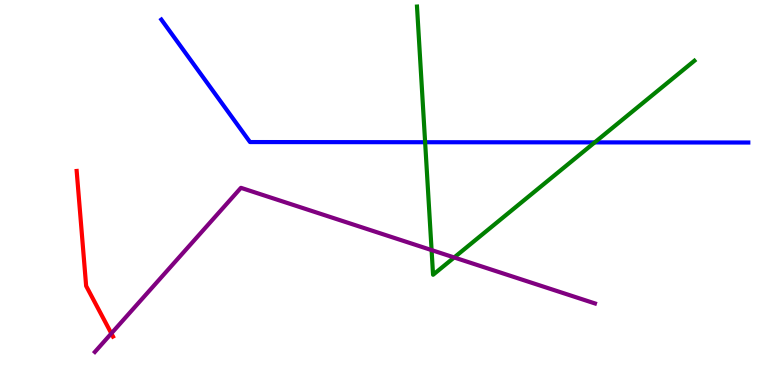[{'lines': ['blue', 'red'], 'intersections': []}, {'lines': ['green', 'red'], 'intersections': []}, {'lines': ['purple', 'red'], 'intersections': [{'x': 1.44, 'y': 1.34}]}, {'lines': ['blue', 'green'], 'intersections': [{'x': 5.49, 'y': 6.31}, {'x': 7.67, 'y': 6.3}]}, {'lines': ['blue', 'purple'], 'intersections': []}, {'lines': ['green', 'purple'], 'intersections': [{'x': 5.57, 'y': 3.5}, {'x': 5.86, 'y': 3.31}]}]